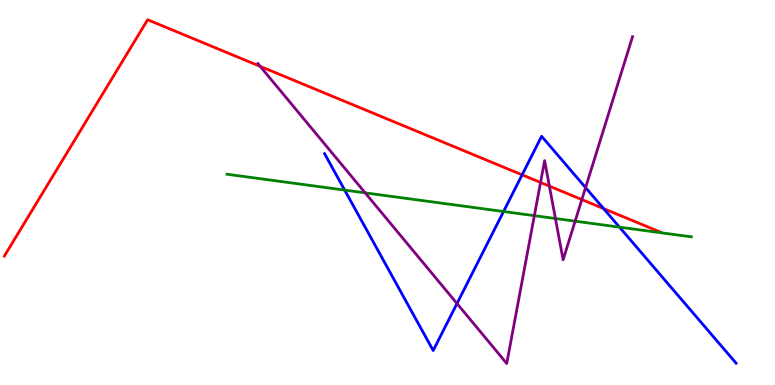[{'lines': ['blue', 'red'], 'intersections': [{'x': 6.74, 'y': 5.46}, {'x': 7.79, 'y': 4.58}]}, {'lines': ['green', 'red'], 'intersections': []}, {'lines': ['purple', 'red'], 'intersections': [{'x': 3.36, 'y': 8.28}, {'x': 6.97, 'y': 5.26}, {'x': 7.09, 'y': 5.17}, {'x': 7.51, 'y': 4.82}]}, {'lines': ['blue', 'green'], 'intersections': [{'x': 4.45, 'y': 5.06}, {'x': 6.5, 'y': 4.51}, {'x': 7.99, 'y': 4.1}]}, {'lines': ['blue', 'purple'], 'intersections': [{'x': 5.9, 'y': 2.12}, {'x': 7.56, 'y': 5.13}]}, {'lines': ['green', 'purple'], 'intersections': [{'x': 4.71, 'y': 4.99}, {'x': 6.89, 'y': 4.4}, {'x': 7.17, 'y': 4.32}, {'x': 7.42, 'y': 4.26}]}]